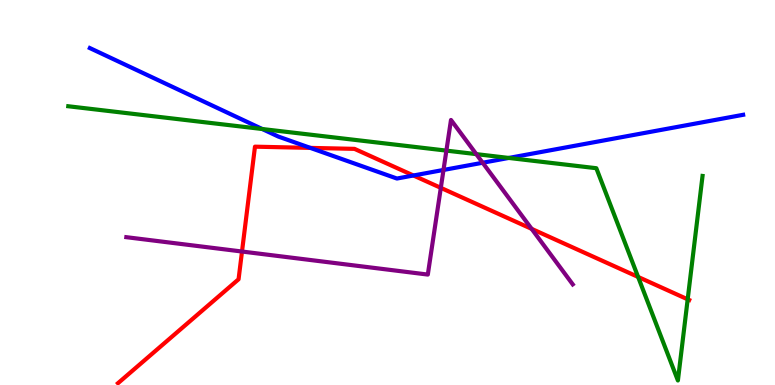[{'lines': ['blue', 'red'], 'intersections': [{'x': 4.0, 'y': 6.16}, {'x': 5.33, 'y': 5.44}]}, {'lines': ['green', 'red'], 'intersections': [{'x': 8.23, 'y': 2.81}, {'x': 8.87, 'y': 2.23}]}, {'lines': ['purple', 'red'], 'intersections': [{'x': 3.12, 'y': 3.47}, {'x': 5.69, 'y': 5.12}, {'x': 6.86, 'y': 4.06}]}, {'lines': ['blue', 'green'], 'intersections': [{'x': 3.38, 'y': 6.65}, {'x': 6.56, 'y': 5.9}]}, {'lines': ['blue', 'purple'], 'intersections': [{'x': 5.72, 'y': 5.59}, {'x': 6.23, 'y': 5.77}]}, {'lines': ['green', 'purple'], 'intersections': [{'x': 5.76, 'y': 6.09}, {'x': 6.15, 'y': 6.0}]}]